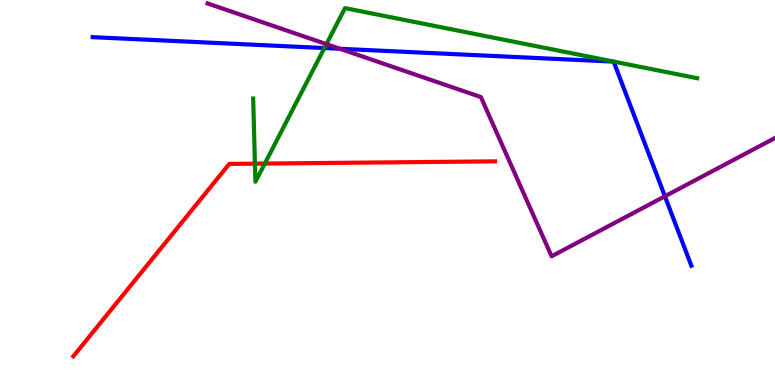[{'lines': ['blue', 'red'], 'intersections': []}, {'lines': ['green', 'red'], 'intersections': [{'x': 3.29, 'y': 5.75}, {'x': 3.42, 'y': 5.75}]}, {'lines': ['purple', 'red'], 'intersections': []}, {'lines': ['blue', 'green'], 'intersections': [{'x': 4.19, 'y': 8.75}]}, {'lines': ['blue', 'purple'], 'intersections': [{'x': 4.39, 'y': 8.73}, {'x': 8.58, 'y': 4.9}]}, {'lines': ['green', 'purple'], 'intersections': [{'x': 4.21, 'y': 8.85}]}]